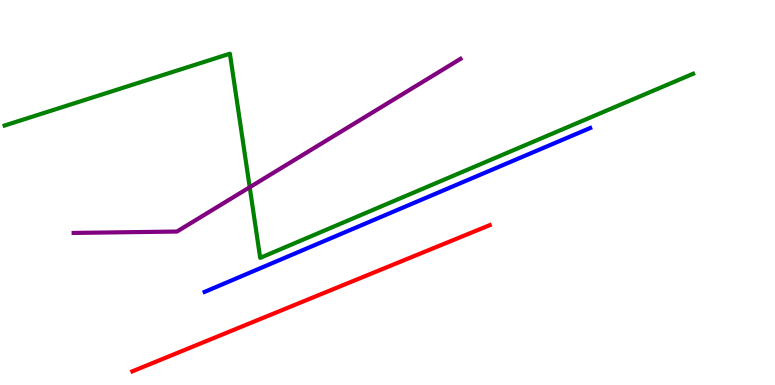[{'lines': ['blue', 'red'], 'intersections': []}, {'lines': ['green', 'red'], 'intersections': []}, {'lines': ['purple', 'red'], 'intersections': []}, {'lines': ['blue', 'green'], 'intersections': []}, {'lines': ['blue', 'purple'], 'intersections': []}, {'lines': ['green', 'purple'], 'intersections': [{'x': 3.22, 'y': 5.14}]}]